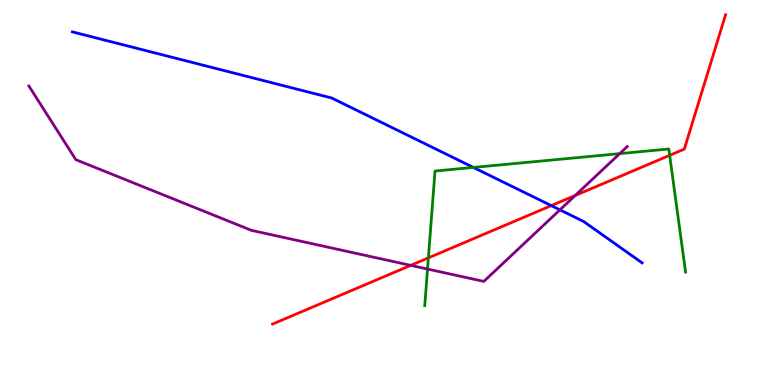[{'lines': ['blue', 'red'], 'intersections': [{'x': 7.11, 'y': 4.66}]}, {'lines': ['green', 'red'], 'intersections': [{'x': 5.53, 'y': 3.3}, {'x': 8.64, 'y': 5.97}]}, {'lines': ['purple', 'red'], 'intersections': [{'x': 5.3, 'y': 3.11}, {'x': 7.42, 'y': 4.92}]}, {'lines': ['blue', 'green'], 'intersections': [{'x': 6.11, 'y': 5.65}]}, {'lines': ['blue', 'purple'], 'intersections': [{'x': 7.22, 'y': 4.55}]}, {'lines': ['green', 'purple'], 'intersections': [{'x': 5.52, 'y': 3.01}, {'x': 8.0, 'y': 6.01}]}]